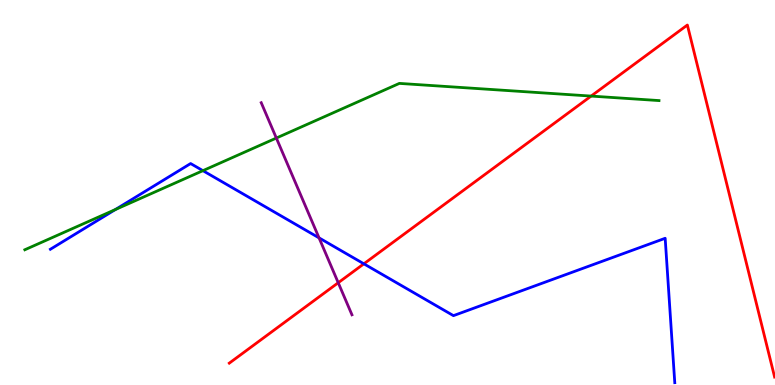[{'lines': ['blue', 'red'], 'intersections': [{'x': 4.7, 'y': 3.15}]}, {'lines': ['green', 'red'], 'intersections': [{'x': 7.63, 'y': 7.5}]}, {'lines': ['purple', 'red'], 'intersections': [{'x': 4.36, 'y': 2.66}]}, {'lines': ['blue', 'green'], 'intersections': [{'x': 1.49, 'y': 4.56}, {'x': 2.62, 'y': 5.57}]}, {'lines': ['blue', 'purple'], 'intersections': [{'x': 4.12, 'y': 3.82}]}, {'lines': ['green', 'purple'], 'intersections': [{'x': 3.57, 'y': 6.41}]}]